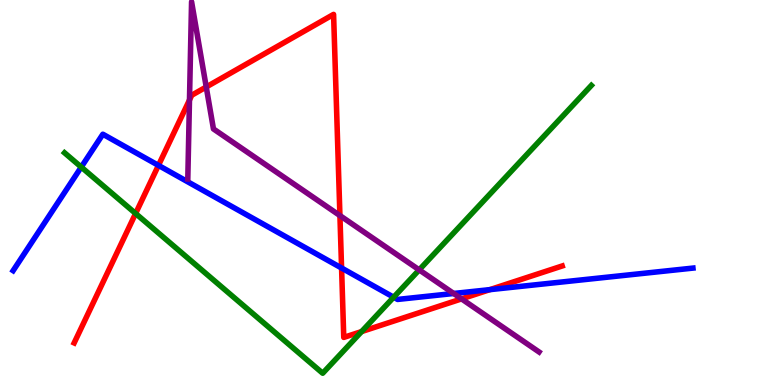[{'lines': ['blue', 'red'], 'intersections': [{'x': 2.04, 'y': 5.7}, {'x': 4.41, 'y': 3.04}, {'x': 6.32, 'y': 2.48}]}, {'lines': ['green', 'red'], 'intersections': [{'x': 1.75, 'y': 4.45}, {'x': 4.67, 'y': 1.39}]}, {'lines': ['purple', 'red'], 'intersections': [{'x': 2.44, 'y': 7.4}, {'x': 2.66, 'y': 7.74}, {'x': 4.39, 'y': 4.4}, {'x': 5.96, 'y': 2.24}]}, {'lines': ['blue', 'green'], 'intersections': [{'x': 1.05, 'y': 5.66}, {'x': 5.08, 'y': 2.28}]}, {'lines': ['blue', 'purple'], 'intersections': [{'x': 5.85, 'y': 2.38}]}, {'lines': ['green', 'purple'], 'intersections': [{'x': 5.41, 'y': 2.99}]}]